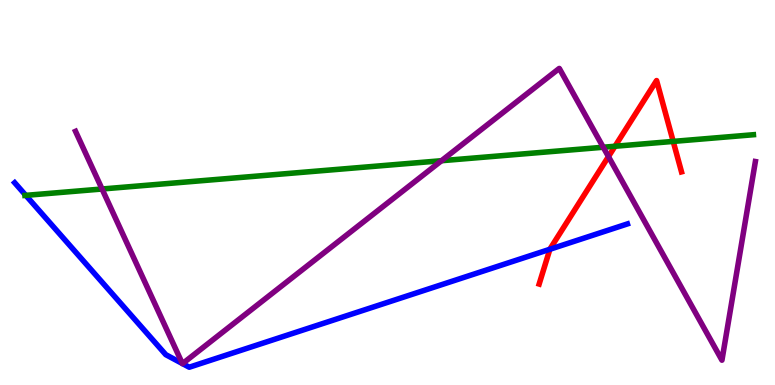[{'lines': ['blue', 'red'], 'intersections': [{'x': 7.1, 'y': 3.53}]}, {'lines': ['green', 'red'], 'intersections': [{'x': 7.94, 'y': 6.2}, {'x': 8.69, 'y': 6.33}]}, {'lines': ['purple', 'red'], 'intersections': [{'x': 7.85, 'y': 5.93}]}, {'lines': ['blue', 'green'], 'intersections': [{'x': 0.333, 'y': 4.93}]}, {'lines': ['blue', 'purple'], 'intersections': [{'x': 2.35, 'y': 0.558}, {'x': 2.36, 'y': 0.555}]}, {'lines': ['green', 'purple'], 'intersections': [{'x': 1.32, 'y': 5.09}, {'x': 5.7, 'y': 5.83}, {'x': 7.78, 'y': 6.18}]}]